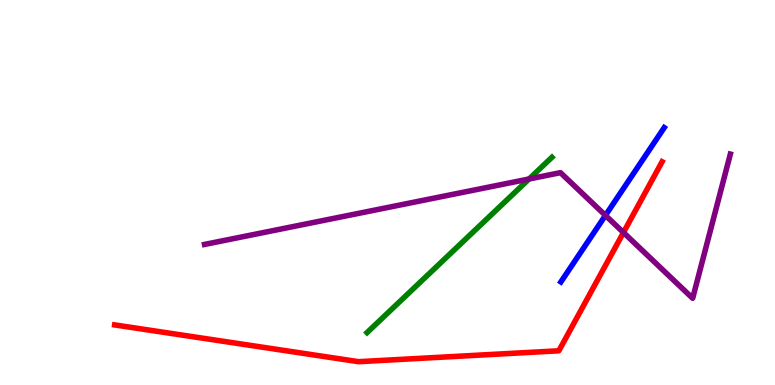[{'lines': ['blue', 'red'], 'intersections': []}, {'lines': ['green', 'red'], 'intersections': []}, {'lines': ['purple', 'red'], 'intersections': [{'x': 8.04, 'y': 3.96}]}, {'lines': ['blue', 'green'], 'intersections': []}, {'lines': ['blue', 'purple'], 'intersections': [{'x': 7.81, 'y': 4.41}]}, {'lines': ['green', 'purple'], 'intersections': [{'x': 6.83, 'y': 5.35}]}]